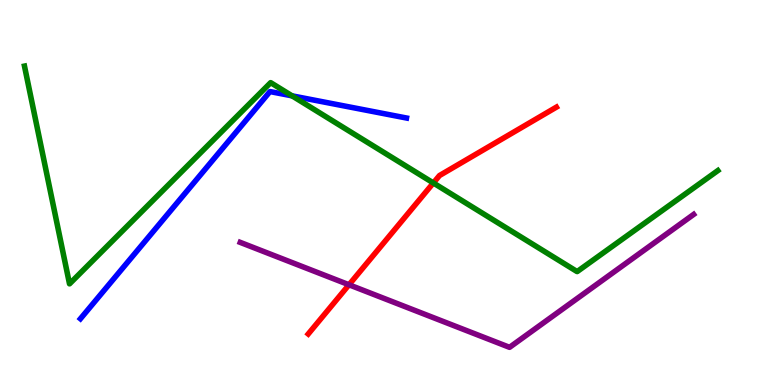[{'lines': ['blue', 'red'], 'intersections': []}, {'lines': ['green', 'red'], 'intersections': [{'x': 5.59, 'y': 5.25}]}, {'lines': ['purple', 'red'], 'intersections': [{'x': 4.5, 'y': 2.6}]}, {'lines': ['blue', 'green'], 'intersections': [{'x': 3.77, 'y': 7.51}]}, {'lines': ['blue', 'purple'], 'intersections': []}, {'lines': ['green', 'purple'], 'intersections': []}]